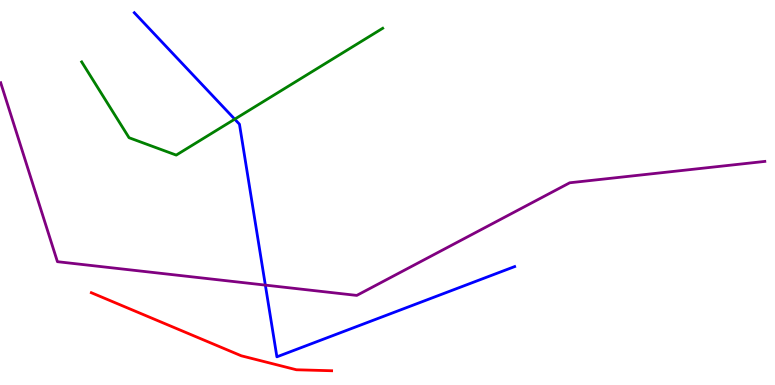[{'lines': ['blue', 'red'], 'intersections': []}, {'lines': ['green', 'red'], 'intersections': []}, {'lines': ['purple', 'red'], 'intersections': []}, {'lines': ['blue', 'green'], 'intersections': [{'x': 3.03, 'y': 6.9}]}, {'lines': ['blue', 'purple'], 'intersections': [{'x': 3.42, 'y': 2.59}]}, {'lines': ['green', 'purple'], 'intersections': []}]